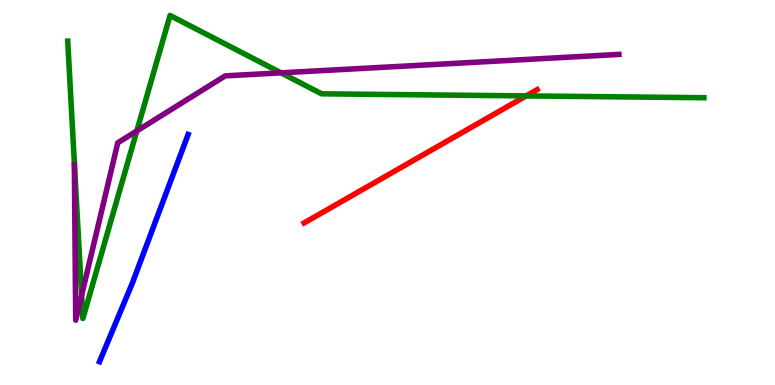[{'lines': ['blue', 'red'], 'intersections': []}, {'lines': ['green', 'red'], 'intersections': [{'x': 6.79, 'y': 7.51}]}, {'lines': ['purple', 'red'], 'intersections': []}, {'lines': ['blue', 'green'], 'intersections': []}, {'lines': ['blue', 'purple'], 'intersections': []}, {'lines': ['green', 'purple'], 'intersections': [{'x': 1.05, 'y': 2.33}, {'x': 1.77, 'y': 6.6}, {'x': 3.63, 'y': 8.11}]}]